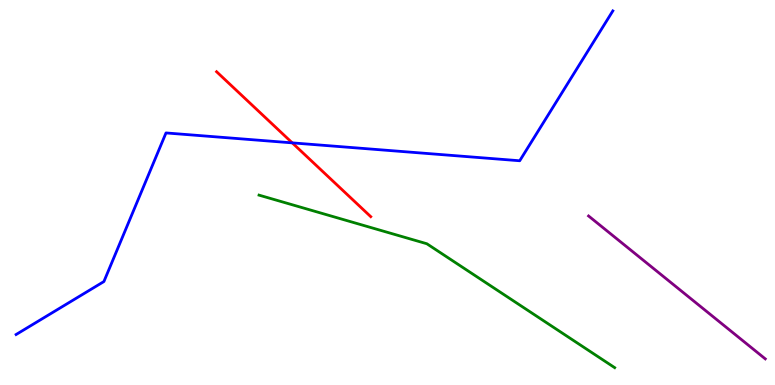[{'lines': ['blue', 'red'], 'intersections': [{'x': 3.77, 'y': 6.29}]}, {'lines': ['green', 'red'], 'intersections': []}, {'lines': ['purple', 'red'], 'intersections': []}, {'lines': ['blue', 'green'], 'intersections': []}, {'lines': ['blue', 'purple'], 'intersections': []}, {'lines': ['green', 'purple'], 'intersections': []}]